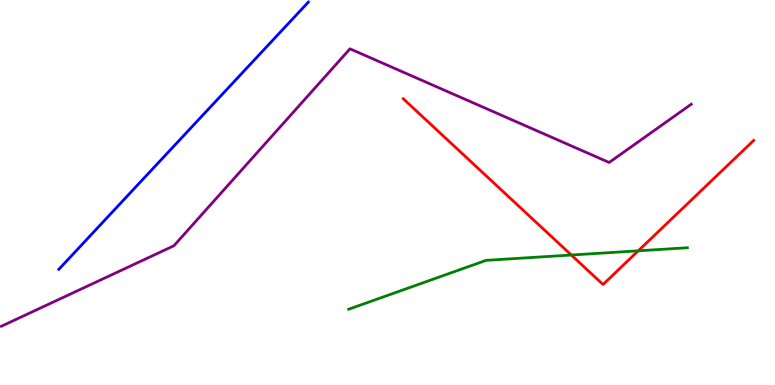[{'lines': ['blue', 'red'], 'intersections': []}, {'lines': ['green', 'red'], 'intersections': [{'x': 7.37, 'y': 3.38}, {'x': 8.24, 'y': 3.49}]}, {'lines': ['purple', 'red'], 'intersections': []}, {'lines': ['blue', 'green'], 'intersections': []}, {'lines': ['blue', 'purple'], 'intersections': []}, {'lines': ['green', 'purple'], 'intersections': []}]